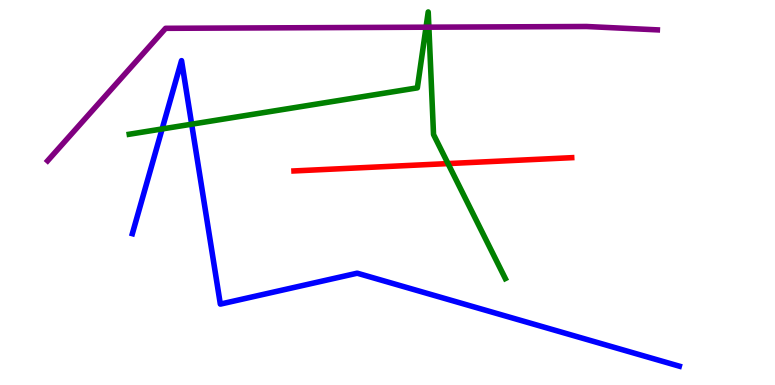[{'lines': ['blue', 'red'], 'intersections': []}, {'lines': ['green', 'red'], 'intersections': [{'x': 5.78, 'y': 5.75}]}, {'lines': ['purple', 'red'], 'intersections': []}, {'lines': ['blue', 'green'], 'intersections': [{'x': 2.09, 'y': 6.65}, {'x': 2.47, 'y': 6.77}]}, {'lines': ['blue', 'purple'], 'intersections': []}, {'lines': ['green', 'purple'], 'intersections': [{'x': 5.5, 'y': 9.29}, {'x': 5.53, 'y': 9.29}]}]